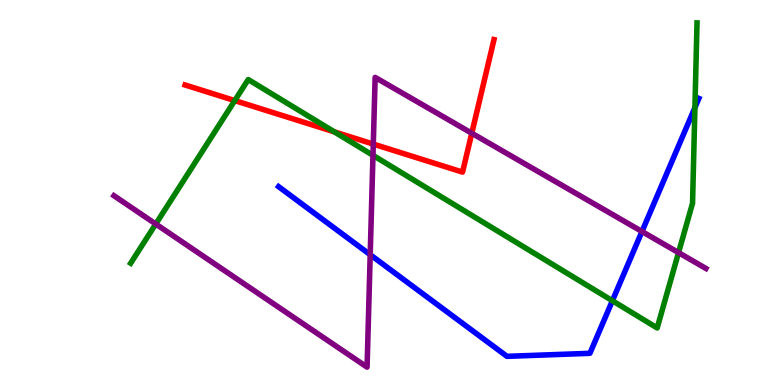[{'lines': ['blue', 'red'], 'intersections': []}, {'lines': ['green', 'red'], 'intersections': [{'x': 3.03, 'y': 7.39}, {'x': 4.31, 'y': 6.58}]}, {'lines': ['purple', 'red'], 'intersections': [{'x': 4.82, 'y': 6.26}, {'x': 6.09, 'y': 6.54}]}, {'lines': ['blue', 'green'], 'intersections': [{'x': 7.9, 'y': 2.19}, {'x': 8.97, 'y': 7.2}]}, {'lines': ['blue', 'purple'], 'intersections': [{'x': 4.78, 'y': 3.38}, {'x': 8.28, 'y': 3.99}]}, {'lines': ['green', 'purple'], 'intersections': [{'x': 2.01, 'y': 4.18}, {'x': 4.81, 'y': 5.97}, {'x': 8.76, 'y': 3.44}]}]